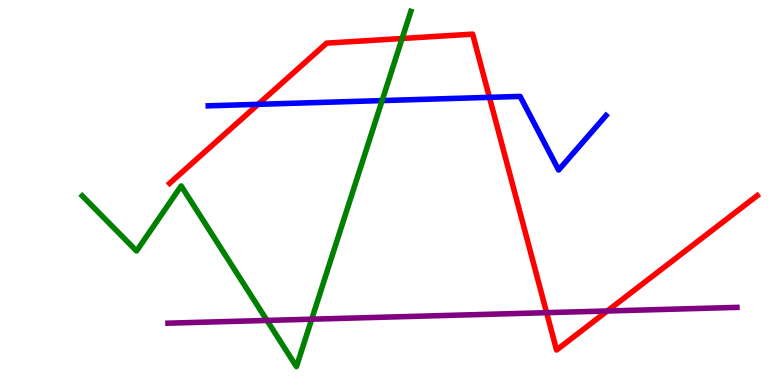[{'lines': ['blue', 'red'], 'intersections': [{'x': 3.33, 'y': 7.29}, {'x': 6.32, 'y': 7.47}]}, {'lines': ['green', 'red'], 'intersections': [{'x': 5.19, 'y': 9.0}]}, {'lines': ['purple', 'red'], 'intersections': [{'x': 7.05, 'y': 1.88}, {'x': 7.84, 'y': 1.92}]}, {'lines': ['blue', 'green'], 'intersections': [{'x': 4.93, 'y': 7.39}]}, {'lines': ['blue', 'purple'], 'intersections': []}, {'lines': ['green', 'purple'], 'intersections': [{'x': 3.45, 'y': 1.68}, {'x': 4.02, 'y': 1.71}]}]